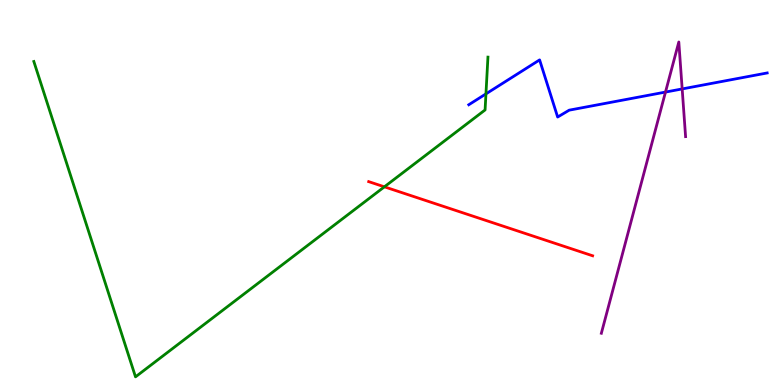[{'lines': ['blue', 'red'], 'intersections': []}, {'lines': ['green', 'red'], 'intersections': [{'x': 4.96, 'y': 5.15}]}, {'lines': ['purple', 'red'], 'intersections': []}, {'lines': ['blue', 'green'], 'intersections': [{'x': 6.27, 'y': 7.56}]}, {'lines': ['blue', 'purple'], 'intersections': [{'x': 8.59, 'y': 7.61}, {'x': 8.8, 'y': 7.69}]}, {'lines': ['green', 'purple'], 'intersections': []}]